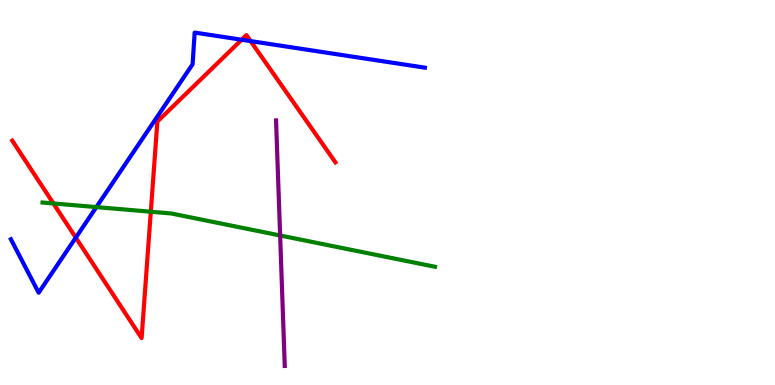[{'lines': ['blue', 'red'], 'intersections': [{'x': 0.978, 'y': 3.83}, {'x': 3.12, 'y': 8.97}, {'x': 3.23, 'y': 8.93}]}, {'lines': ['green', 'red'], 'intersections': [{'x': 0.689, 'y': 4.72}, {'x': 1.95, 'y': 4.5}]}, {'lines': ['purple', 'red'], 'intersections': []}, {'lines': ['blue', 'green'], 'intersections': [{'x': 1.24, 'y': 4.62}]}, {'lines': ['blue', 'purple'], 'intersections': []}, {'lines': ['green', 'purple'], 'intersections': [{'x': 3.61, 'y': 3.88}]}]